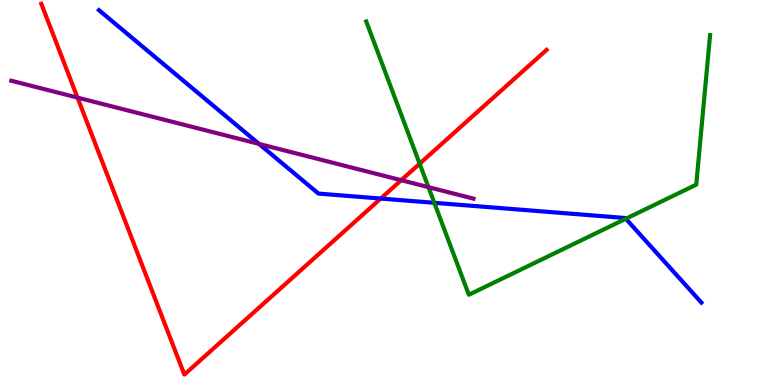[{'lines': ['blue', 'red'], 'intersections': [{'x': 4.91, 'y': 4.84}]}, {'lines': ['green', 'red'], 'intersections': [{'x': 5.41, 'y': 5.75}]}, {'lines': ['purple', 'red'], 'intersections': [{'x': 1.0, 'y': 7.46}, {'x': 5.18, 'y': 5.32}]}, {'lines': ['blue', 'green'], 'intersections': [{'x': 5.6, 'y': 4.73}, {'x': 8.08, 'y': 4.32}]}, {'lines': ['blue', 'purple'], 'intersections': [{'x': 3.34, 'y': 6.26}]}, {'lines': ['green', 'purple'], 'intersections': [{'x': 5.53, 'y': 5.14}]}]